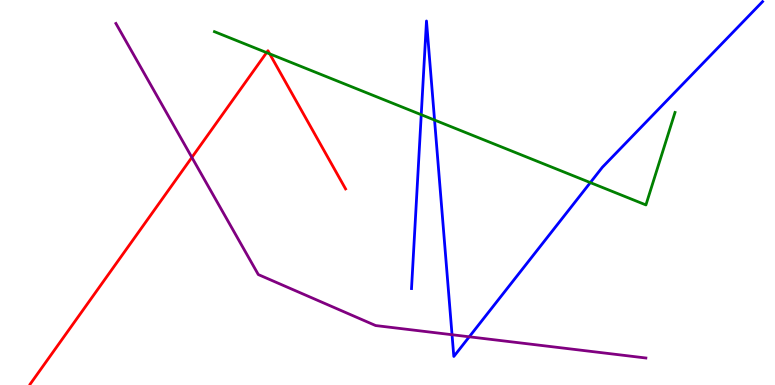[{'lines': ['blue', 'red'], 'intersections': []}, {'lines': ['green', 'red'], 'intersections': [{'x': 3.44, 'y': 8.63}, {'x': 3.48, 'y': 8.6}]}, {'lines': ['purple', 'red'], 'intersections': [{'x': 2.48, 'y': 5.91}]}, {'lines': ['blue', 'green'], 'intersections': [{'x': 5.44, 'y': 7.02}, {'x': 5.61, 'y': 6.88}, {'x': 7.62, 'y': 5.26}]}, {'lines': ['blue', 'purple'], 'intersections': [{'x': 5.83, 'y': 1.31}, {'x': 6.06, 'y': 1.25}]}, {'lines': ['green', 'purple'], 'intersections': []}]